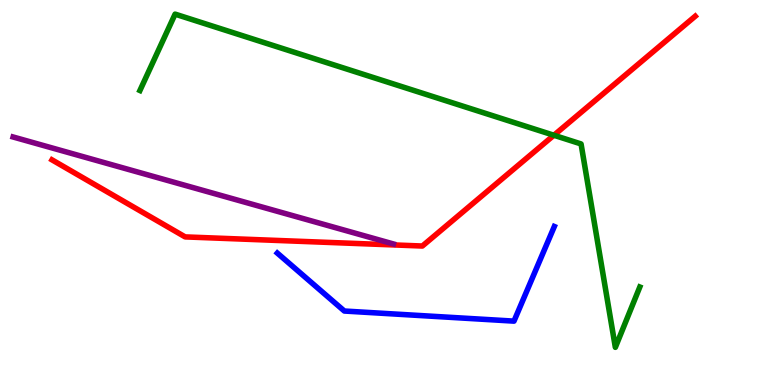[{'lines': ['blue', 'red'], 'intersections': []}, {'lines': ['green', 'red'], 'intersections': [{'x': 7.15, 'y': 6.49}]}, {'lines': ['purple', 'red'], 'intersections': []}, {'lines': ['blue', 'green'], 'intersections': []}, {'lines': ['blue', 'purple'], 'intersections': []}, {'lines': ['green', 'purple'], 'intersections': []}]